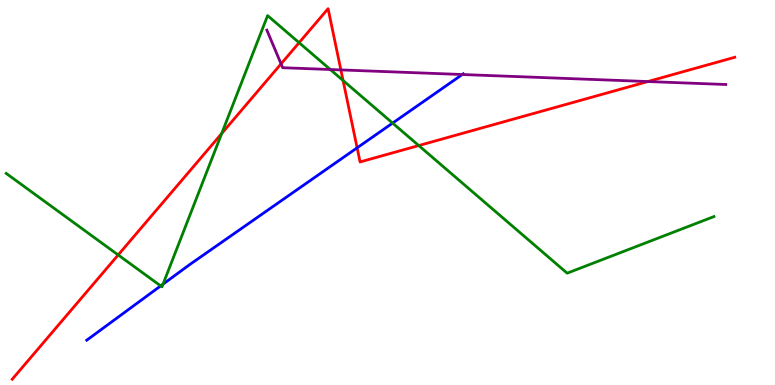[{'lines': ['blue', 'red'], 'intersections': [{'x': 4.61, 'y': 6.16}]}, {'lines': ['green', 'red'], 'intersections': [{'x': 1.52, 'y': 3.38}, {'x': 2.86, 'y': 6.53}, {'x': 3.86, 'y': 8.89}, {'x': 4.43, 'y': 7.91}, {'x': 5.4, 'y': 6.22}]}, {'lines': ['purple', 'red'], 'intersections': [{'x': 3.63, 'y': 8.34}, {'x': 4.4, 'y': 8.18}, {'x': 8.36, 'y': 7.88}]}, {'lines': ['blue', 'green'], 'intersections': [{'x': 2.07, 'y': 2.57}, {'x': 2.1, 'y': 2.62}, {'x': 5.07, 'y': 6.8}]}, {'lines': ['blue', 'purple'], 'intersections': [{'x': 5.96, 'y': 8.06}]}, {'lines': ['green', 'purple'], 'intersections': [{'x': 4.26, 'y': 8.19}]}]